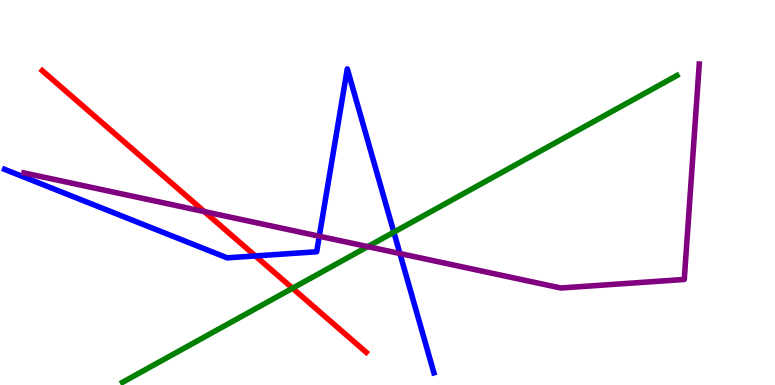[{'lines': ['blue', 'red'], 'intersections': [{'x': 3.3, 'y': 3.35}]}, {'lines': ['green', 'red'], 'intersections': [{'x': 3.77, 'y': 2.51}]}, {'lines': ['purple', 'red'], 'intersections': [{'x': 2.64, 'y': 4.5}]}, {'lines': ['blue', 'green'], 'intersections': [{'x': 5.08, 'y': 3.97}]}, {'lines': ['blue', 'purple'], 'intersections': [{'x': 4.12, 'y': 3.86}, {'x': 5.16, 'y': 3.42}]}, {'lines': ['green', 'purple'], 'intersections': [{'x': 4.75, 'y': 3.59}]}]